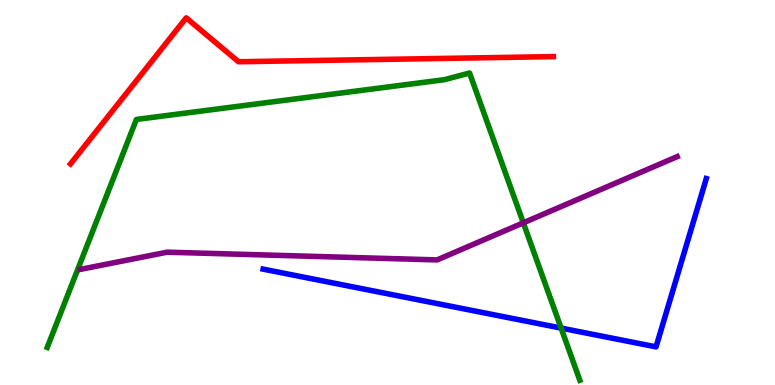[{'lines': ['blue', 'red'], 'intersections': []}, {'lines': ['green', 'red'], 'intersections': []}, {'lines': ['purple', 'red'], 'intersections': []}, {'lines': ['blue', 'green'], 'intersections': [{'x': 7.24, 'y': 1.48}]}, {'lines': ['blue', 'purple'], 'intersections': []}, {'lines': ['green', 'purple'], 'intersections': [{'x': 6.75, 'y': 4.21}]}]